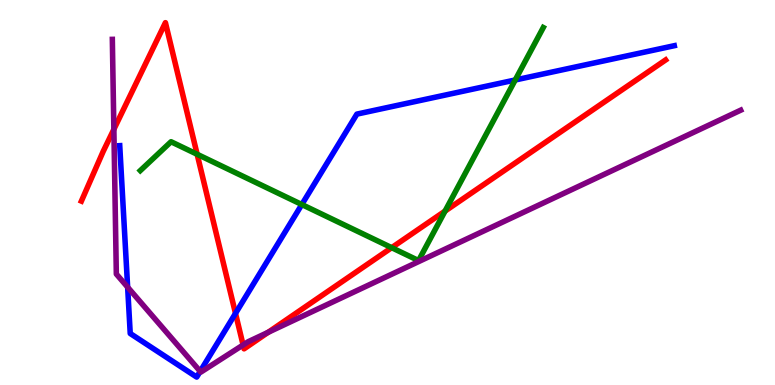[{'lines': ['blue', 'red'], 'intersections': [{'x': 3.04, 'y': 1.86}]}, {'lines': ['green', 'red'], 'intersections': [{'x': 2.54, 'y': 5.99}, {'x': 5.05, 'y': 3.57}, {'x': 5.74, 'y': 4.52}]}, {'lines': ['purple', 'red'], 'intersections': [{'x': 1.47, 'y': 6.64}, {'x': 3.14, 'y': 1.04}, {'x': 3.46, 'y': 1.37}]}, {'lines': ['blue', 'green'], 'intersections': [{'x': 3.89, 'y': 4.69}, {'x': 6.65, 'y': 7.92}]}, {'lines': ['blue', 'purple'], 'intersections': [{'x': 1.65, 'y': 2.54}, {'x': 2.58, 'y': 0.354}]}, {'lines': ['green', 'purple'], 'intersections': []}]